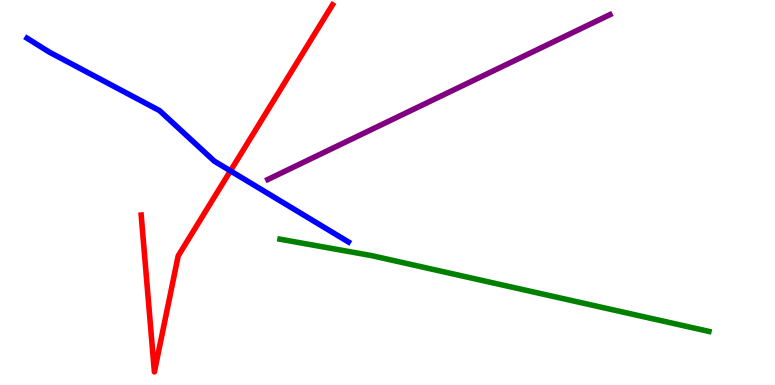[{'lines': ['blue', 'red'], 'intersections': [{'x': 2.97, 'y': 5.56}]}, {'lines': ['green', 'red'], 'intersections': []}, {'lines': ['purple', 'red'], 'intersections': []}, {'lines': ['blue', 'green'], 'intersections': []}, {'lines': ['blue', 'purple'], 'intersections': []}, {'lines': ['green', 'purple'], 'intersections': []}]